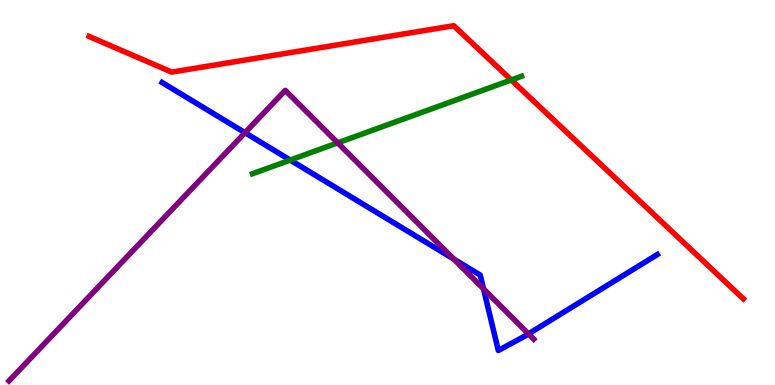[{'lines': ['blue', 'red'], 'intersections': []}, {'lines': ['green', 'red'], 'intersections': [{'x': 6.6, 'y': 7.92}]}, {'lines': ['purple', 'red'], 'intersections': []}, {'lines': ['blue', 'green'], 'intersections': [{'x': 3.74, 'y': 5.84}]}, {'lines': ['blue', 'purple'], 'intersections': [{'x': 3.16, 'y': 6.55}, {'x': 5.86, 'y': 3.27}, {'x': 6.24, 'y': 2.5}, {'x': 6.82, 'y': 1.33}]}, {'lines': ['green', 'purple'], 'intersections': [{'x': 4.36, 'y': 6.29}]}]